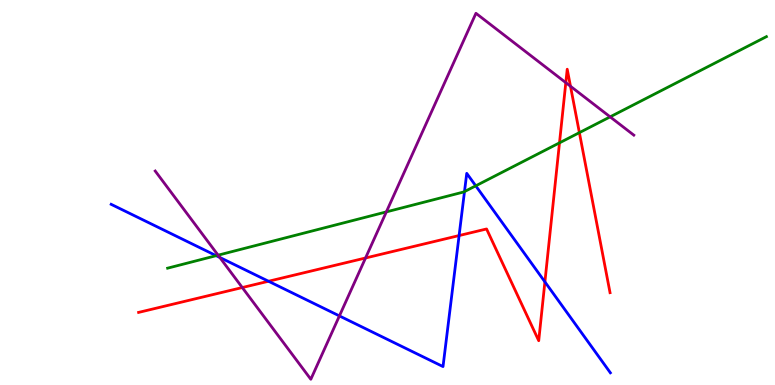[{'lines': ['blue', 'red'], 'intersections': [{'x': 3.46, 'y': 2.69}, {'x': 5.92, 'y': 3.88}, {'x': 7.03, 'y': 2.68}]}, {'lines': ['green', 'red'], 'intersections': [{'x': 7.22, 'y': 6.29}, {'x': 7.48, 'y': 6.55}]}, {'lines': ['purple', 'red'], 'intersections': [{'x': 3.13, 'y': 2.53}, {'x': 4.72, 'y': 3.3}, {'x': 7.3, 'y': 7.85}, {'x': 7.36, 'y': 7.76}]}, {'lines': ['blue', 'green'], 'intersections': [{'x': 2.79, 'y': 3.36}, {'x': 5.99, 'y': 5.02}, {'x': 6.14, 'y': 5.17}]}, {'lines': ['blue', 'purple'], 'intersections': [{'x': 2.84, 'y': 3.31}, {'x': 4.38, 'y': 1.79}]}, {'lines': ['green', 'purple'], 'intersections': [{'x': 2.81, 'y': 3.37}, {'x': 4.99, 'y': 4.5}, {'x': 7.87, 'y': 6.96}]}]